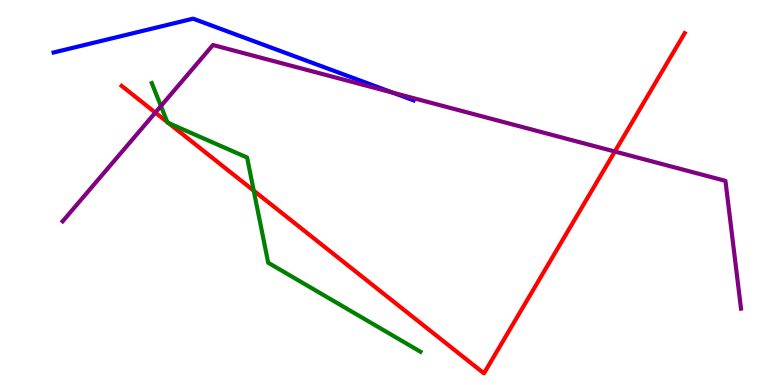[{'lines': ['blue', 'red'], 'intersections': []}, {'lines': ['green', 'red'], 'intersections': [{'x': 2.16, 'y': 6.83}, {'x': 2.17, 'y': 6.8}, {'x': 3.27, 'y': 5.05}]}, {'lines': ['purple', 'red'], 'intersections': [{'x': 2.0, 'y': 7.08}, {'x': 7.93, 'y': 6.06}]}, {'lines': ['blue', 'green'], 'intersections': []}, {'lines': ['blue', 'purple'], 'intersections': [{'x': 5.07, 'y': 7.59}]}, {'lines': ['green', 'purple'], 'intersections': [{'x': 2.08, 'y': 7.25}]}]